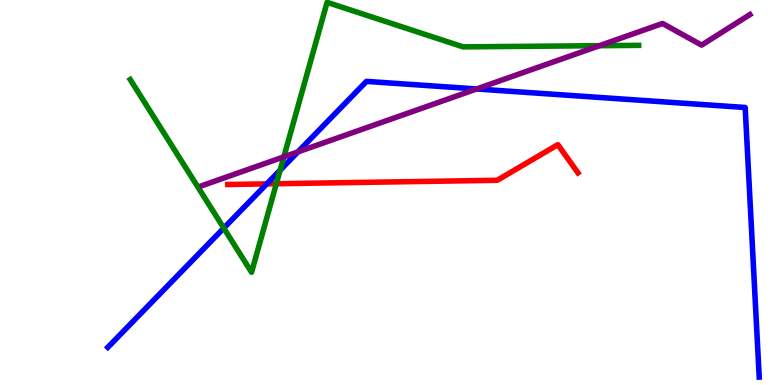[{'lines': ['blue', 'red'], 'intersections': [{'x': 3.44, 'y': 5.22}]}, {'lines': ['green', 'red'], 'intersections': [{'x': 3.57, 'y': 5.23}]}, {'lines': ['purple', 'red'], 'intersections': []}, {'lines': ['blue', 'green'], 'intersections': [{'x': 2.89, 'y': 4.07}, {'x': 3.61, 'y': 5.58}]}, {'lines': ['blue', 'purple'], 'intersections': [{'x': 3.84, 'y': 6.05}, {'x': 6.15, 'y': 7.69}]}, {'lines': ['green', 'purple'], 'intersections': [{'x': 3.66, 'y': 5.93}, {'x': 7.73, 'y': 8.81}]}]